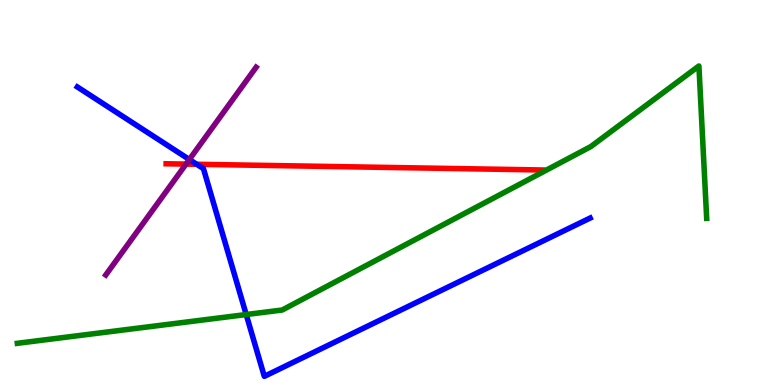[{'lines': ['blue', 'red'], 'intersections': [{'x': 2.54, 'y': 5.73}]}, {'lines': ['green', 'red'], 'intersections': []}, {'lines': ['purple', 'red'], 'intersections': [{'x': 2.4, 'y': 5.74}]}, {'lines': ['blue', 'green'], 'intersections': [{'x': 3.18, 'y': 1.83}]}, {'lines': ['blue', 'purple'], 'intersections': [{'x': 2.44, 'y': 5.86}]}, {'lines': ['green', 'purple'], 'intersections': []}]